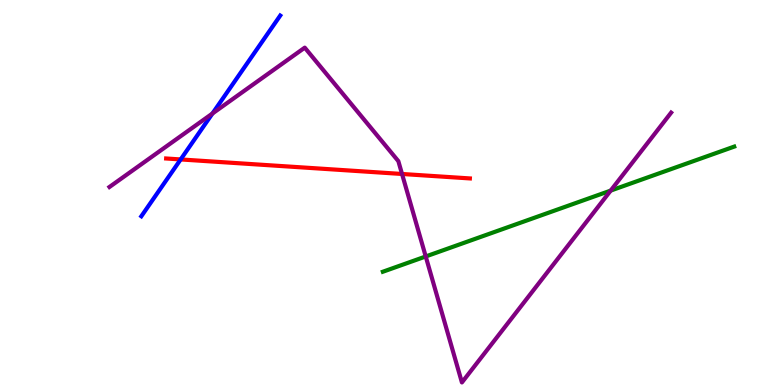[{'lines': ['blue', 'red'], 'intersections': [{'x': 2.33, 'y': 5.86}]}, {'lines': ['green', 'red'], 'intersections': []}, {'lines': ['purple', 'red'], 'intersections': [{'x': 5.19, 'y': 5.48}]}, {'lines': ['blue', 'green'], 'intersections': []}, {'lines': ['blue', 'purple'], 'intersections': [{'x': 2.74, 'y': 7.05}]}, {'lines': ['green', 'purple'], 'intersections': [{'x': 5.49, 'y': 3.34}, {'x': 7.88, 'y': 5.05}]}]